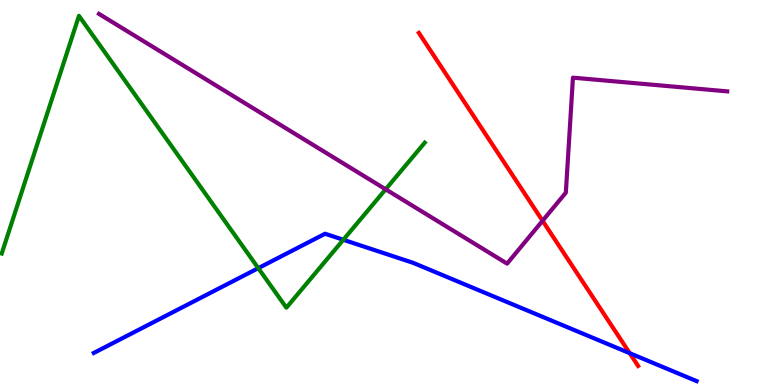[{'lines': ['blue', 'red'], 'intersections': [{'x': 8.13, 'y': 0.826}]}, {'lines': ['green', 'red'], 'intersections': []}, {'lines': ['purple', 'red'], 'intersections': [{'x': 7.0, 'y': 4.27}]}, {'lines': ['blue', 'green'], 'intersections': [{'x': 3.33, 'y': 3.03}, {'x': 4.43, 'y': 3.77}]}, {'lines': ['blue', 'purple'], 'intersections': []}, {'lines': ['green', 'purple'], 'intersections': [{'x': 4.98, 'y': 5.08}]}]